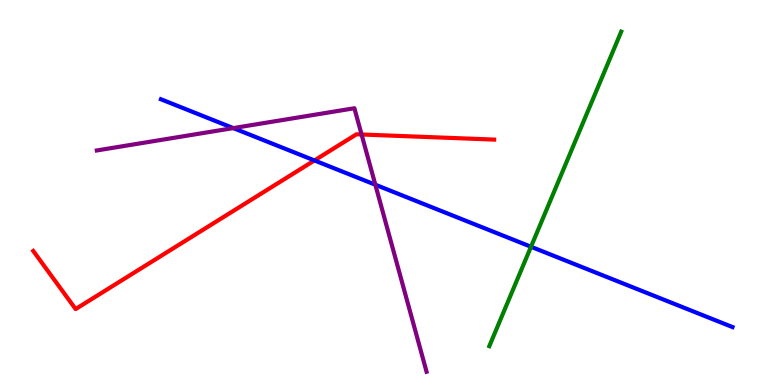[{'lines': ['blue', 'red'], 'intersections': [{'x': 4.06, 'y': 5.83}]}, {'lines': ['green', 'red'], 'intersections': []}, {'lines': ['purple', 'red'], 'intersections': [{'x': 4.67, 'y': 6.51}]}, {'lines': ['blue', 'green'], 'intersections': [{'x': 6.85, 'y': 3.59}]}, {'lines': ['blue', 'purple'], 'intersections': [{'x': 3.01, 'y': 6.67}, {'x': 4.84, 'y': 5.2}]}, {'lines': ['green', 'purple'], 'intersections': []}]